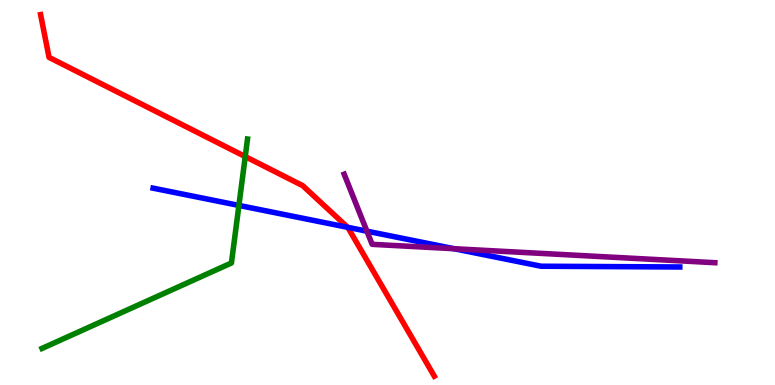[{'lines': ['blue', 'red'], 'intersections': [{'x': 4.49, 'y': 4.1}]}, {'lines': ['green', 'red'], 'intersections': [{'x': 3.16, 'y': 5.93}]}, {'lines': ['purple', 'red'], 'intersections': []}, {'lines': ['blue', 'green'], 'intersections': [{'x': 3.08, 'y': 4.66}]}, {'lines': ['blue', 'purple'], 'intersections': [{'x': 4.73, 'y': 4.0}, {'x': 5.86, 'y': 3.54}]}, {'lines': ['green', 'purple'], 'intersections': []}]